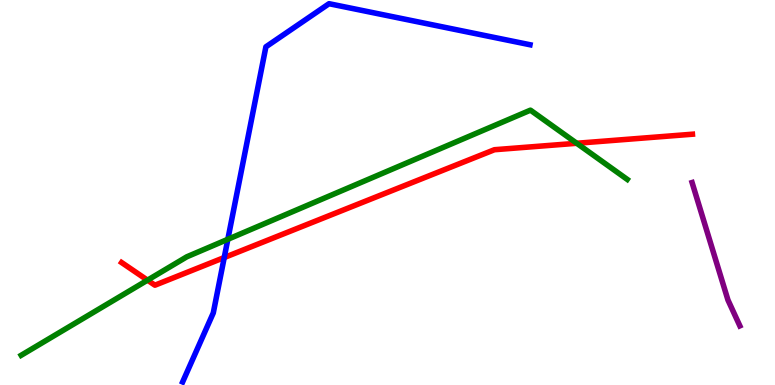[{'lines': ['blue', 'red'], 'intersections': [{'x': 2.89, 'y': 3.31}]}, {'lines': ['green', 'red'], 'intersections': [{'x': 1.9, 'y': 2.72}, {'x': 7.44, 'y': 6.28}]}, {'lines': ['purple', 'red'], 'intersections': []}, {'lines': ['blue', 'green'], 'intersections': [{'x': 2.94, 'y': 3.78}]}, {'lines': ['blue', 'purple'], 'intersections': []}, {'lines': ['green', 'purple'], 'intersections': []}]